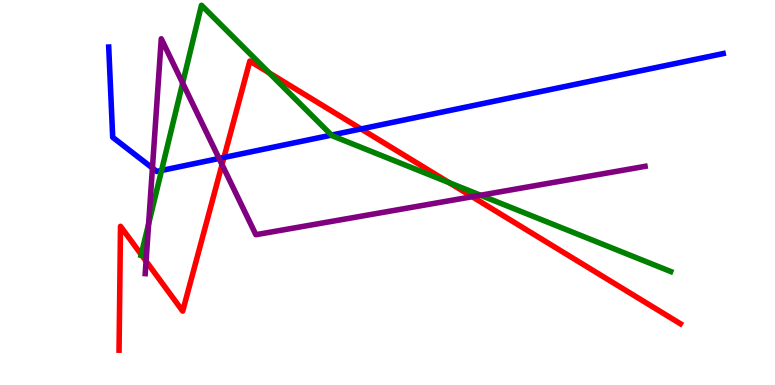[{'lines': ['blue', 'red'], 'intersections': [{'x': 2.89, 'y': 5.91}, {'x': 4.66, 'y': 6.65}]}, {'lines': ['green', 'red'], 'intersections': [{'x': 1.82, 'y': 3.39}, {'x': 3.47, 'y': 8.11}, {'x': 5.8, 'y': 5.26}]}, {'lines': ['purple', 'red'], 'intersections': [{'x': 1.88, 'y': 3.22}, {'x': 2.86, 'y': 5.72}, {'x': 6.09, 'y': 4.89}]}, {'lines': ['blue', 'green'], 'intersections': [{'x': 2.08, 'y': 5.57}, {'x': 4.28, 'y': 6.49}]}, {'lines': ['blue', 'purple'], 'intersections': [{'x': 1.97, 'y': 5.63}, {'x': 2.83, 'y': 5.88}]}, {'lines': ['green', 'purple'], 'intersections': [{'x': 1.92, 'y': 4.18}, {'x': 2.36, 'y': 7.84}, {'x': 6.2, 'y': 4.93}]}]